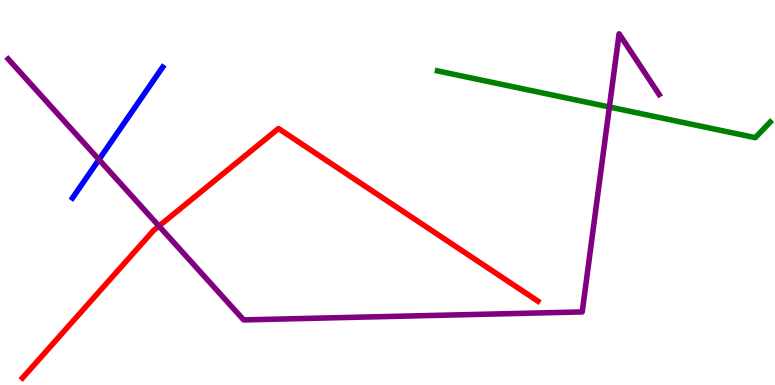[{'lines': ['blue', 'red'], 'intersections': []}, {'lines': ['green', 'red'], 'intersections': []}, {'lines': ['purple', 'red'], 'intersections': [{'x': 2.05, 'y': 4.13}]}, {'lines': ['blue', 'green'], 'intersections': []}, {'lines': ['blue', 'purple'], 'intersections': [{'x': 1.28, 'y': 5.85}]}, {'lines': ['green', 'purple'], 'intersections': [{'x': 7.86, 'y': 7.22}]}]